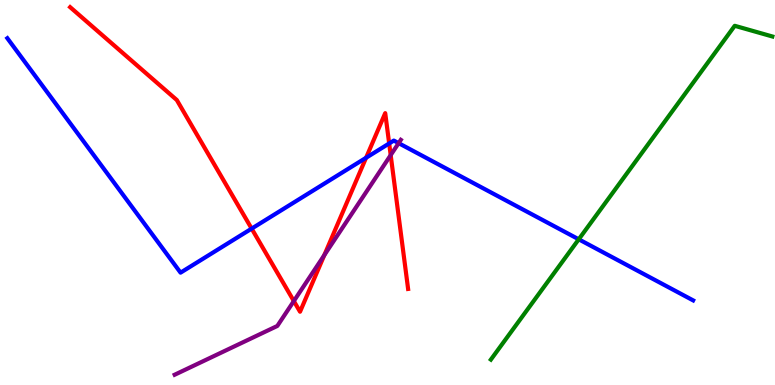[{'lines': ['blue', 'red'], 'intersections': [{'x': 3.25, 'y': 4.06}, {'x': 4.72, 'y': 5.9}, {'x': 5.02, 'y': 6.27}]}, {'lines': ['green', 'red'], 'intersections': []}, {'lines': ['purple', 'red'], 'intersections': [{'x': 3.79, 'y': 2.18}, {'x': 4.18, 'y': 3.37}, {'x': 5.04, 'y': 5.97}]}, {'lines': ['blue', 'green'], 'intersections': [{'x': 7.47, 'y': 3.78}]}, {'lines': ['blue', 'purple'], 'intersections': [{'x': 5.14, 'y': 6.28}]}, {'lines': ['green', 'purple'], 'intersections': []}]